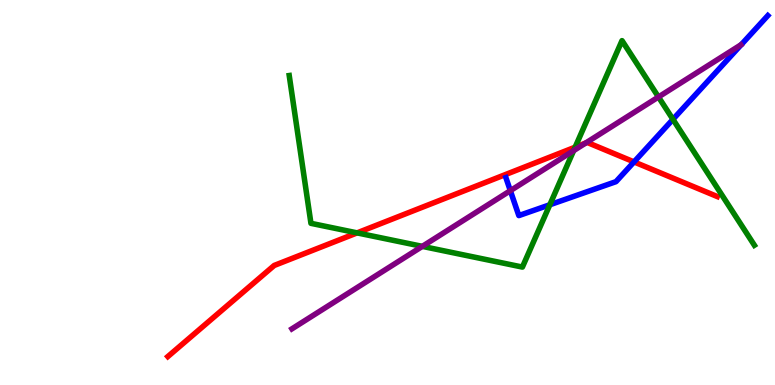[{'lines': ['blue', 'red'], 'intersections': [{'x': 8.18, 'y': 5.79}]}, {'lines': ['green', 'red'], 'intersections': [{'x': 4.61, 'y': 3.95}, {'x': 7.42, 'y': 6.18}]}, {'lines': ['purple', 'red'], 'intersections': [{'x': 7.56, 'y': 6.28}]}, {'lines': ['blue', 'green'], 'intersections': [{'x': 7.09, 'y': 4.68}, {'x': 8.68, 'y': 6.9}]}, {'lines': ['blue', 'purple'], 'intersections': [{'x': 6.59, 'y': 5.05}]}, {'lines': ['green', 'purple'], 'intersections': [{'x': 5.45, 'y': 3.6}, {'x': 7.4, 'y': 6.09}, {'x': 8.5, 'y': 7.48}]}]